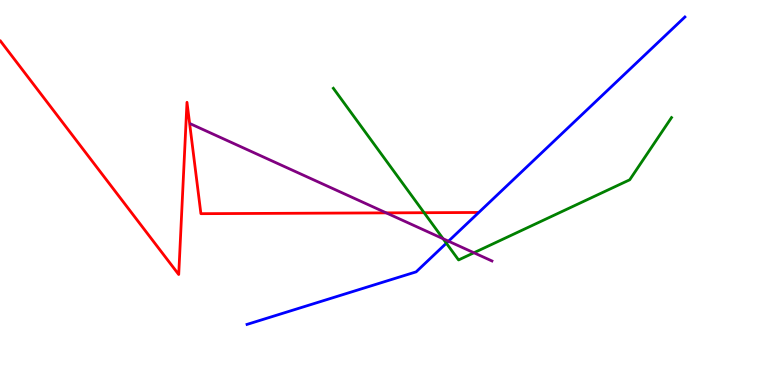[{'lines': ['blue', 'red'], 'intersections': []}, {'lines': ['green', 'red'], 'intersections': [{'x': 5.47, 'y': 4.48}]}, {'lines': ['purple', 'red'], 'intersections': [{'x': 4.98, 'y': 4.47}]}, {'lines': ['blue', 'green'], 'intersections': [{'x': 5.76, 'y': 3.68}]}, {'lines': ['blue', 'purple'], 'intersections': [{'x': 5.79, 'y': 3.74}]}, {'lines': ['green', 'purple'], 'intersections': [{'x': 5.72, 'y': 3.8}, {'x': 6.12, 'y': 3.43}]}]